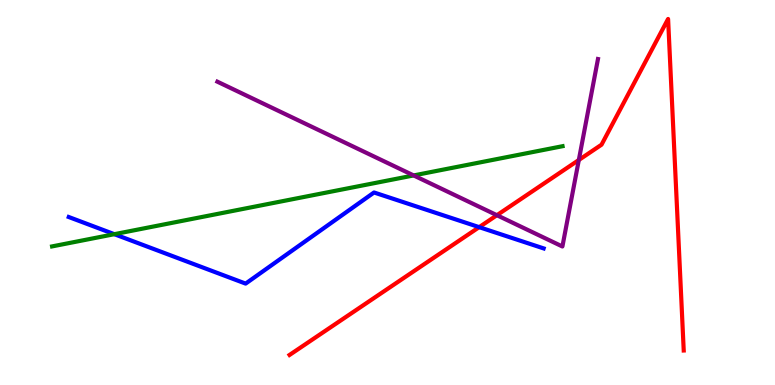[{'lines': ['blue', 'red'], 'intersections': [{'x': 6.18, 'y': 4.1}]}, {'lines': ['green', 'red'], 'intersections': []}, {'lines': ['purple', 'red'], 'intersections': [{'x': 6.41, 'y': 4.41}, {'x': 7.47, 'y': 5.84}]}, {'lines': ['blue', 'green'], 'intersections': [{'x': 1.48, 'y': 3.92}]}, {'lines': ['blue', 'purple'], 'intersections': []}, {'lines': ['green', 'purple'], 'intersections': [{'x': 5.34, 'y': 5.44}]}]